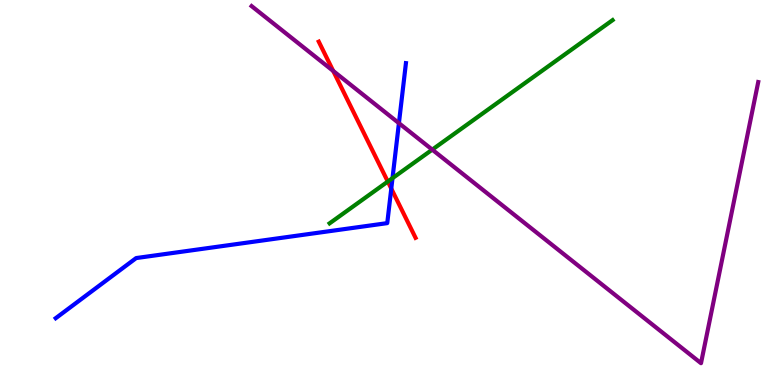[{'lines': ['blue', 'red'], 'intersections': [{'x': 5.05, 'y': 5.1}]}, {'lines': ['green', 'red'], 'intersections': [{'x': 5.0, 'y': 5.28}]}, {'lines': ['purple', 'red'], 'intersections': [{'x': 4.3, 'y': 8.16}]}, {'lines': ['blue', 'green'], 'intersections': [{'x': 5.06, 'y': 5.37}]}, {'lines': ['blue', 'purple'], 'intersections': [{'x': 5.15, 'y': 6.8}]}, {'lines': ['green', 'purple'], 'intersections': [{'x': 5.58, 'y': 6.11}]}]